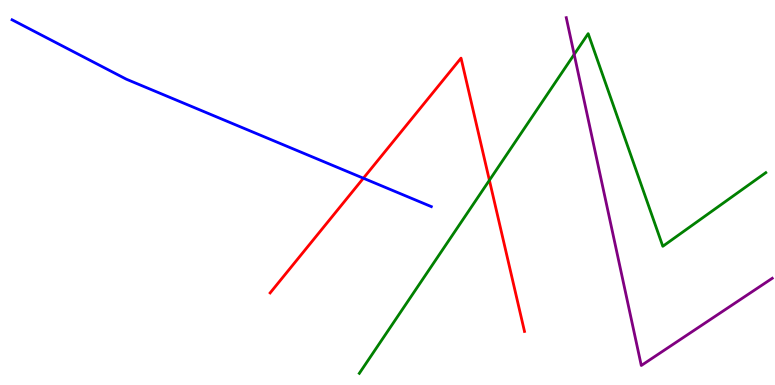[{'lines': ['blue', 'red'], 'intersections': [{'x': 4.69, 'y': 5.37}]}, {'lines': ['green', 'red'], 'intersections': [{'x': 6.31, 'y': 5.32}]}, {'lines': ['purple', 'red'], 'intersections': []}, {'lines': ['blue', 'green'], 'intersections': []}, {'lines': ['blue', 'purple'], 'intersections': []}, {'lines': ['green', 'purple'], 'intersections': [{'x': 7.41, 'y': 8.59}]}]